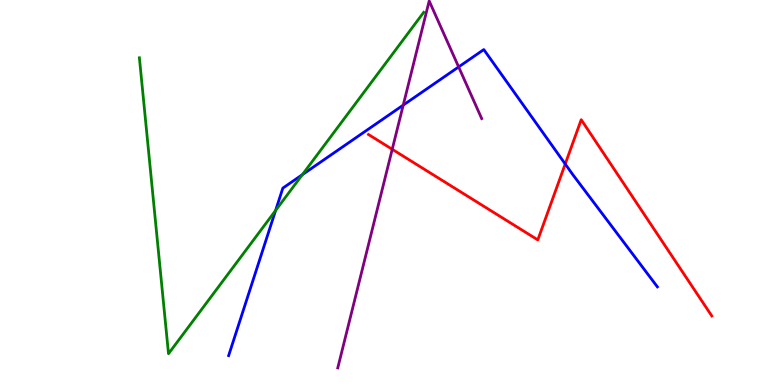[{'lines': ['blue', 'red'], 'intersections': [{'x': 7.29, 'y': 5.74}]}, {'lines': ['green', 'red'], 'intersections': []}, {'lines': ['purple', 'red'], 'intersections': [{'x': 5.06, 'y': 6.12}]}, {'lines': ['blue', 'green'], 'intersections': [{'x': 3.56, 'y': 4.53}, {'x': 3.9, 'y': 5.46}]}, {'lines': ['blue', 'purple'], 'intersections': [{'x': 5.2, 'y': 7.27}, {'x': 5.92, 'y': 8.26}]}, {'lines': ['green', 'purple'], 'intersections': []}]